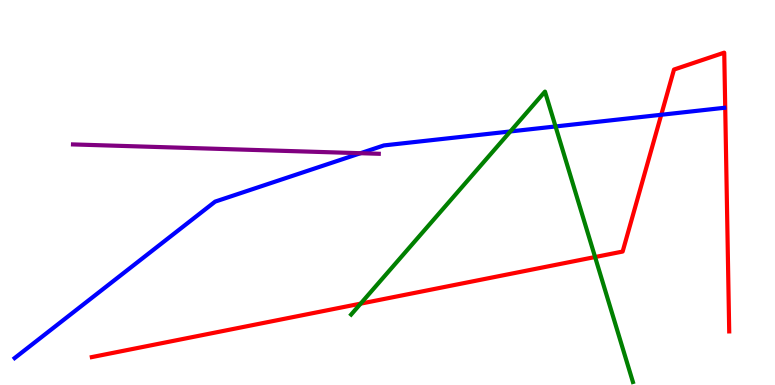[{'lines': ['blue', 'red'], 'intersections': [{'x': 8.53, 'y': 7.02}]}, {'lines': ['green', 'red'], 'intersections': [{'x': 4.65, 'y': 2.11}, {'x': 7.68, 'y': 3.32}]}, {'lines': ['purple', 'red'], 'intersections': []}, {'lines': ['blue', 'green'], 'intersections': [{'x': 6.59, 'y': 6.59}, {'x': 7.17, 'y': 6.72}]}, {'lines': ['blue', 'purple'], 'intersections': [{'x': 4.65, 'y': 6.02}]}, {'lines': ['green', 'purple'], 'intersections': []}]